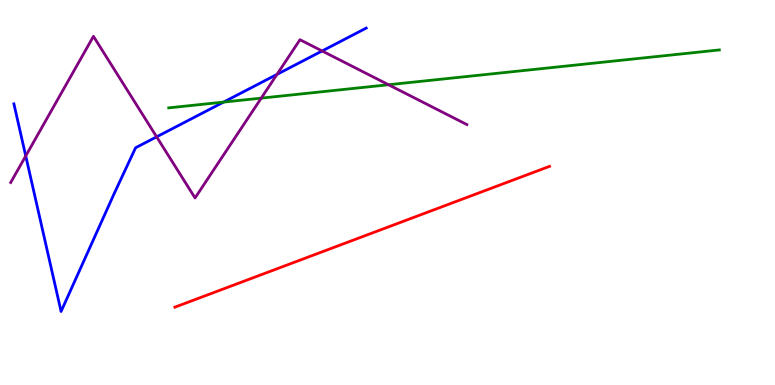[{'lines': ['blue', 'red'], 'intersections': []}, {'lines': ['green', 'red'], 'intersections': []}, {'lines': ['purple', 'red'], 'intersections': []}, {'lines': ['blue', 'green'], 'intersections': [{'x': 2.89, 'y': 7.35}]}, {'lines': ['blue', 'purple'], 'intersections': [{'x': 0.332, 'y': 5.95}, {'x': 2.02, 'y': 6.45}, {'x': 3.57, 'y': 8.07}, {'x': 4.16, 'y': 8.68}]}, {'lines': ['green', 'purple'], 'intersections': [{'x': 3.37, 'y': 7.45}, {'x': 5.01, 'y': 7.8}]}]